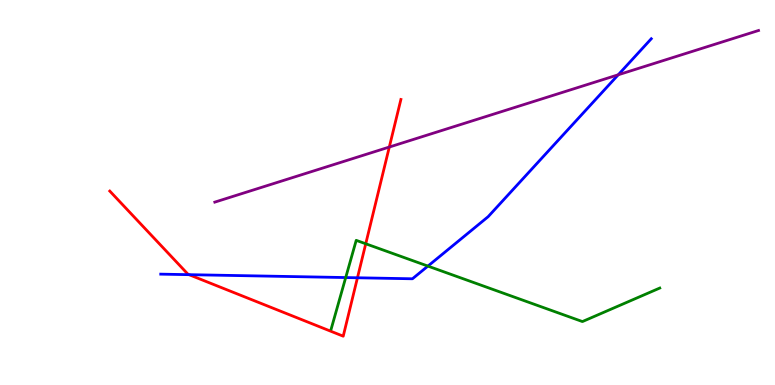[{'lines': ['blue', 'red'], 'intersections': [{'x': 2.44, 'y': 2.87}, {'x': 4.61, 'y': 2.79}]}, {'lines': ['green', 'red'], 'intersections': [{'x': 4.72, 'y': 3.67}]}, {'lines': ['purple', 'red'], 'intersections': [{'x': 5.02, 'y': 6.18}]}, {'lines': ['blue', 'green'], 'intersections': [{'x': 4.46, 'y': 2.79}, {'x': 5.52, 'y': 3.09}]}, {'lines': ['blue', 'purple'], 'intersections': [{'x': 7.98, 'y': 8.06}]}, {'lines': ['green', 'purple'], 'intersections': []}]